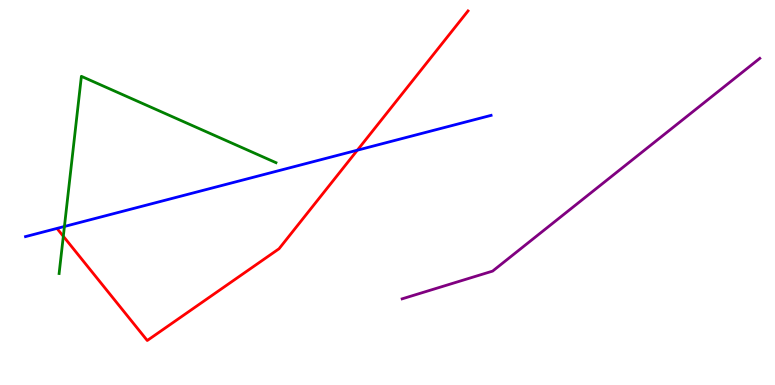[{'lines': ['blue', 'red'], 'intersections': [{'x': 4.61, 'y': 6.1}]}, {'lines': ['green', 'red'], 'intersections': [{'x': 0.817, 'y': 3.86}]}, {'lines': ['purple', 'red'], 'intersections': []}, {'lines': ['blue', 'green'], 'intersections': [{'x': 0.831, 'y': 4.12}]}, {'lines': ['blue', 'purple'], 'intersections': []}, {'lines': ['green', 'purple'], 'intersections': []}]